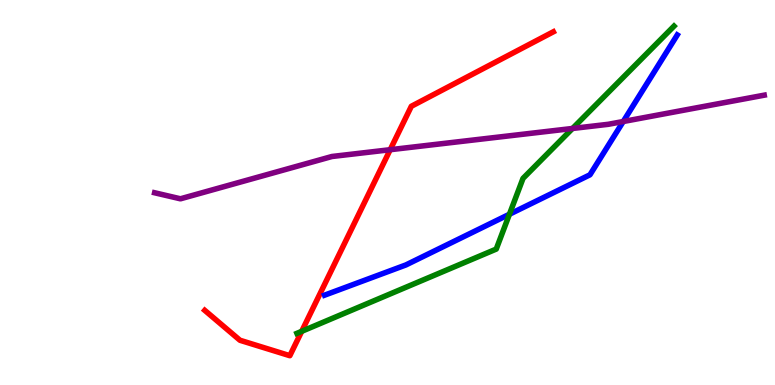[{'lines': ['blue', 'red'], 'intersections': []}, {'lines': ['green', 'red'], 'intersections': [{'x': 3.89, 'y': 1.39}]}, {'lines': ['purple', 'red'], 'intersections': [{'x': 5.03, 'y': 6.11}]}, {'lines': ['blue', 'green'], 'intersections': [{'x': 6.57, 'y': 4.44}]}, {'lines': ['blue', 'purple'], 'intersections': [{'x': 8.04, 'y': 6.84}]}, {'lines': ['green', 'purple'], 'intersections': [{'x': 7.39, 'y': 6.66}]}]